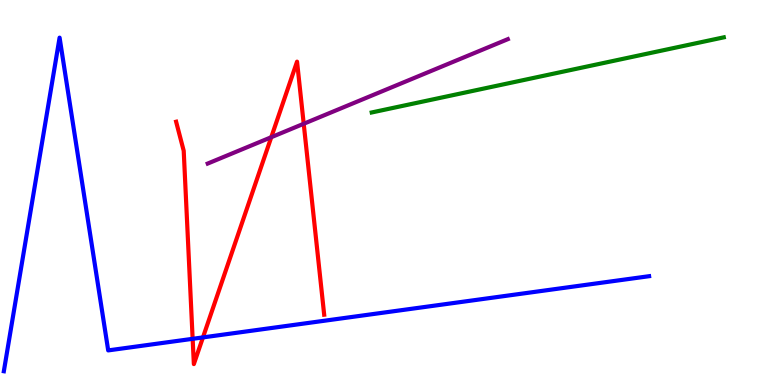[{'lines': ['blue', 'red'], 'intersections': [{'x': 2.49, 'y': 1.2}, {'x': 2.62, 'y': 1.24}]}, {'lines': ['green', 'red'], 'intersections': []}, {'lines': ['purple', 'red'], 'intersections': [{'x': 3.5, 'y': 6.44}, {'x': 3.92, 'y': 6.79}]}, {'lines': ['blue', 'green'], 'intersections': []}, {'lines': ['blue', 'purple'], 'intersections': []}, {'lines': ['green', 'purple'], 'intersections': []}]